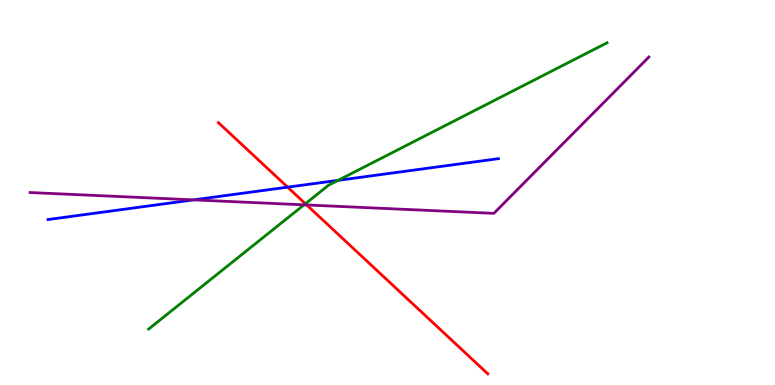[{'lines': ['blue', 'red'], 'intersections': [{'x': 3.71, 'y': 5.14}]}, {'lines': ['green', 'red'], 'intersections': [{'x': 3.94, 'y': 4.71}]}, {'lines': ['purple', 'red'], 'intersections': [{'x': 3.96, 'y': 4.68}]}, {'lines': ['blue', 'green'], 'intersections': [{'x': 4.36, 'y': 5.32}]}, {'lines': ['blue', 'purple'], 'intersections': [{'x': 2.5, 'y': 4.81}]}, {'lines': ['green', 'purple'], 'intersections': [{'x': 3.92, 'y': 4.68}]}]